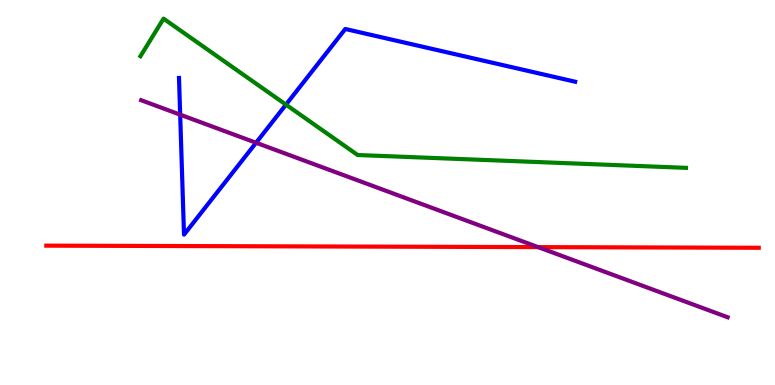[{'lines': ['blue', 'red'], 'intersections': []}, {'lines': ['green', 'red'], 'intersections': []}, {'lines': ['purple', 'red'], 'intersections': [{'x': 6.94, 'y': 3.58}]}, {'lines': ['blue', 'green'], 'intersections': [{'x': 3.69, 'y': 7.28}]}, {'lines': ['blue', 'purple'], 'intersections': [{'x': 2.32, 'y': 7.02}, {'x': 3.3, 'y': 6.29}]}, {'lines': ['green', 'purple'], 'intersections': []}]